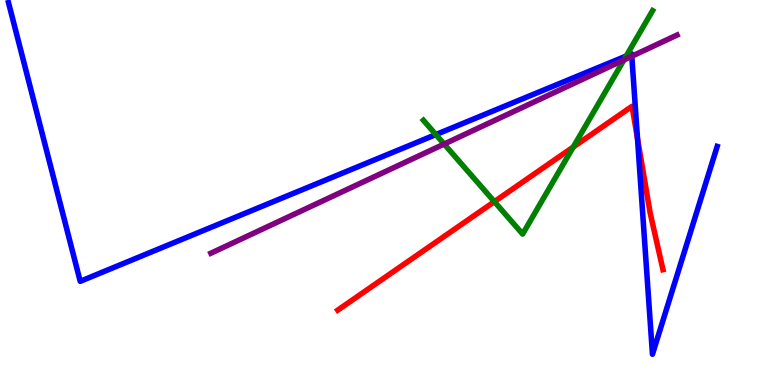[{'lines': ['blue', 'red'], 'intersections': [{'x': 8.23, 'y': 6.4}]}, {'lines': ['green', 'red'], 'intersections': [{'x': 6.38, 'y': 4.76}, {'x': 7.4, 'y': 6.18}]}, {'lines': ['purple', 'red'], 'intersections': []}, {'lines': ['blue', 'green'], 'intersections': [{'x': 5.62, 'y': 6.5}, {'x': 8.08, 'y': 8.54}]}, {'lines': ['blue', 'purple'], 'intersections': [{'x': 8.15, 'y': 8.54}]}, {'lines': ['green', 'purple'], 'intersections': [{'x': 5.73, 'y': 6.26}, {'x': 8.05, 'y': 8.44}]}]